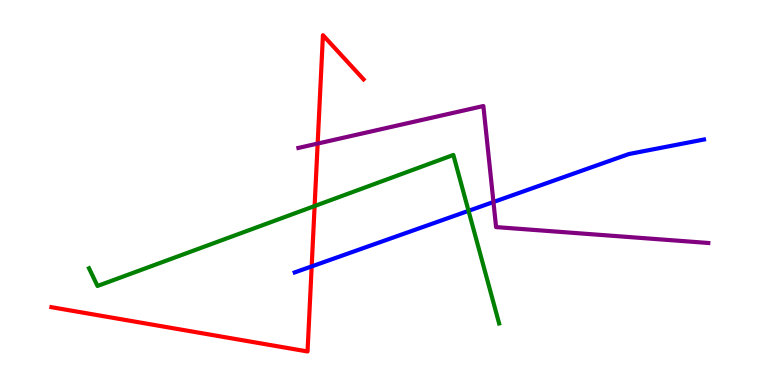[{'lines': ['blue', 'red'], 'intersections': [{'x': 4.02, 'y': 3.08}]}, {'lines': ['green', 'red'], 'intersections': [{'x': 4.06, 'y': 4.65}]}, {'lines': ['purple', 'red'], 'intersections': [{'x': 4.1, 'y': 6.27}]}, {'lines': ['blue', 'green'], 'intersections': [{'x': 6.05, 'y': 4.52}]}, {'lines': ['blue', 'purple'], 'intersections': [{'x': 6.37, 'y': 4.75}]}, {'lines': ['green', 'purple'], 'intersections': []}]